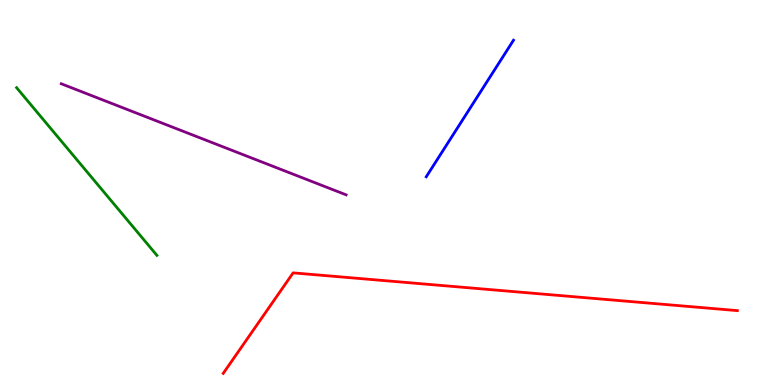[{'lines': ['blue', 'red'], 'intersections': []}, {'lines': ['green', 'red'], 'intersections': []}, {'lines': ['purple', 'red'], 'intersections': []}, {'lines': ['blue', 'green'], 'intersections': []}, {'lines': ['blue', 'purple'], 'intersections': []}, {'lines': ['green', 'purple'], 'intersections': []}]